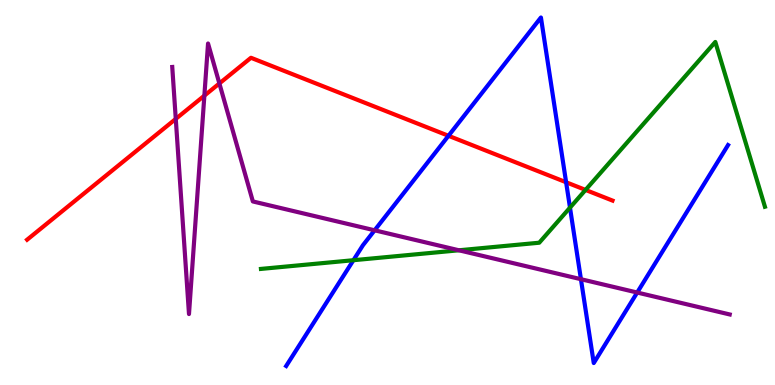[{'lines': ['blue', 'red'], 'intersections': [{'x': 5.79, 'y': 6.47}, {'x': 7.3, 'y': 5.27}]}, {'lines': ['green', 'red'], 'intersections': [{'x': 7.56, 'y': 5.07}]}, {'lines': ['purple', 'red'], 'intersections': [{'x': 2.27, 'y': 6.91}, {'x': 2.64, 'y': 7.52}, {'x': 2.83, 'y': 7.83}]}, {'lines': ['blue', 'green'], 'intersections': [{'x': 4.56, 'y': 3.24}, {'x': 7.35, 'y': 4.61}]}, {'lines': ['blue', 'purple'], 'intersections': [{'x': 4.83, 'y': 4.02}, {'x': 7.5, 'y': 2.75}, {'x': 8.22, 'y': 2.4}]}, {'lines': ['green', 'purple'], 'intersections': [{'x': 5.92, 'y': 3.5}]}]